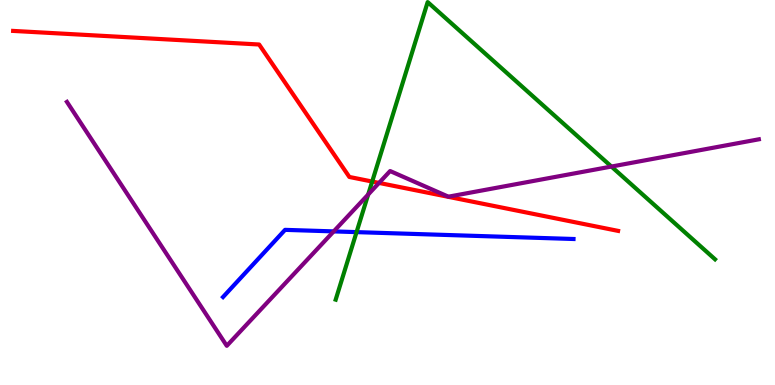[{'lines': ['blue', 'red'], 'intersections': []}, {'lines': ['green', 'red'], 'intersections': [{'x': 4.8, 'y': 5.28}]}, {'lines': ['purple', 'red'], 'intersections': [{'x': 4.89, 'y': 5.25}]}, {'lines': ['blue', 'green'], 'intersections': [{'x': 4.6, 'y': 3.97}]}, {'lines': ['blue', 'purple'], 'intersections': [{'x': 4.31, 'y': 3.99}]}, {'lines': ['green', 'purple'], 'intersections': [{'x': 4.75, 'y': 4.95}, {'x': 7.89, 'y': 5.67}]}]